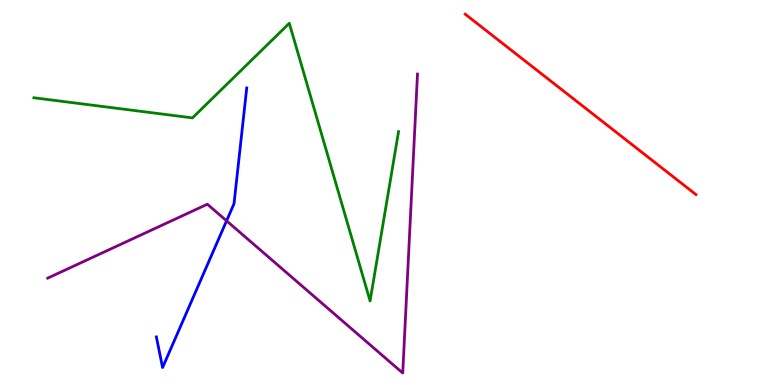[{'lines': ['blue', 'red'], 'intersections': []}, {'lines': ['green', 'red'], 'intersections': []}, {'lines': ['purple', 'red'], 'intersections': []}, {'lines': ['blue', 'green'], 'intersections': []}, {'lines': ['blue', 'purple'], 'intersections': [{'x': 2.92, 'y': 4.26}]}, {'lines': ['green', 'purple'], 'intersections': []}]